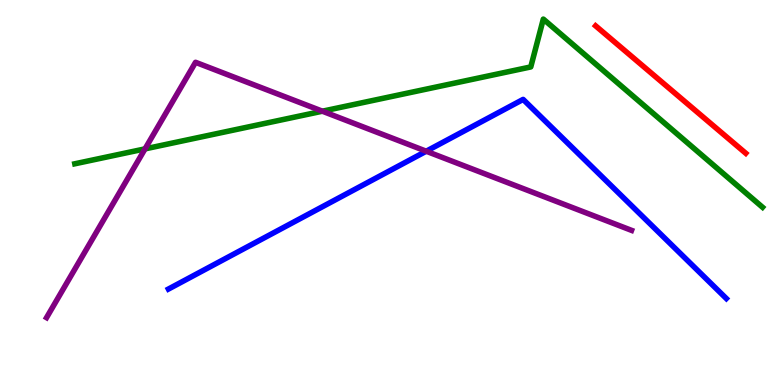[{'lines': ['blue', 'red'], 'intersections': []}, {'lines': ['green', 'red'], 'intersections': []}, {'lines': ['purple', 'red'], 'intersections': []}, {'lines': ['blue', 'green'], 'intersections': []}, {'lines': ['blue', 'purple'], 'intersections': [{'x': 5.5, 'y': 6.07}]}, {'lines': ['green', 'purple'], 'intersections': [{'x': 1.87, 'y': 6.13}, {'x': 4.16, 'y': 7.11}]}]